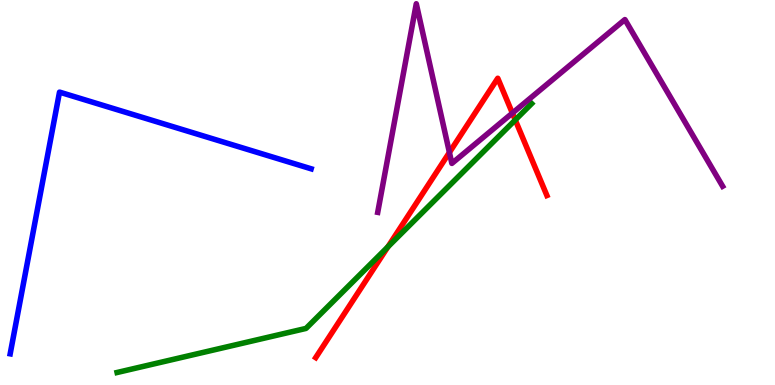[{'lines': ['blue', 'red'], 'intersections': []}, {'lines': ['green', 'red'], 'intersections': [{'x': 5.01, 'y': 3.59}, {'x': 6.65, 'y': 6.88}]}, {'lines': ['purple', 'red'], 'intersections': [{'x': 5.8, 'y': 6.04}, {'x': 6.61, 'y': 7.06}]}, {'lines': ['blue', 'green'], 'intersections': []}, {'lines': ['blue', 'purple'], 'intersections': []}, {'lines': ['green', 'purple'], 'intersections': []}]